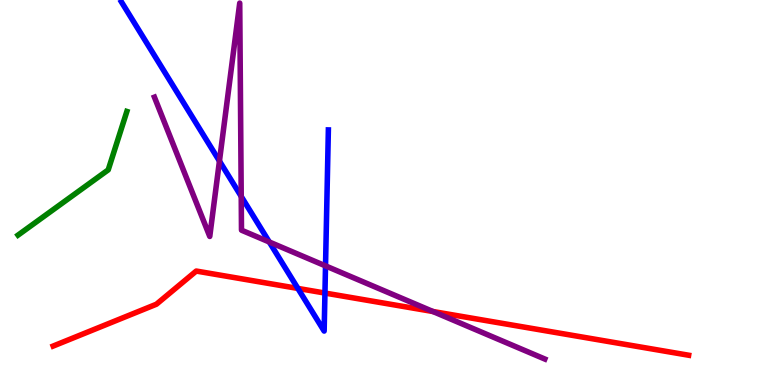[{'lines': ['blue', 'red'], 'intersections': [{'x': 3.84, 'y': 2.51}, {'x': 4.19, 'y': 2.39}]}, {'lines': ['green', 'red'], 'intersections': []}, {'lines': ['purple', 'red'], 'intersections': [{'x': 5.59, 'y': 1.91}]}, {'lines': ['blue', 'green'], 'intersections': []}, {'lines': ['blue', 'purple'], 'intersections': [{'x': 2.83, 'y': 5.82}, {'x': 3.11, 'y': 4.9}, {'x': 3.47, 'y': 3.71}, {'x': 4.2, 'y': 3.09}]}, {'lines': ['green', 'purple'], 'intersections': []}]